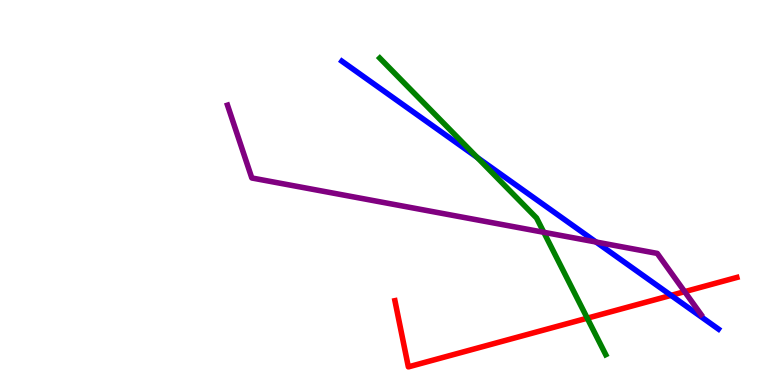[{'lines': ['blue', 'red'], 'intersections': [{'x': 8.66, 'y': 2.33}]}, {'lines': ['green', 'red'], 'intersections': [{'x': 7.58, 'y': 1.74}]}, {'lines': ['purple', 'red'], 'intersections': [{'x': 8.83, 'y': 2.42}]}, {'lines': ['blue', 'green'], 'intersections': [{'x': 6.16, 'y': 5.91}]}, {'lines': ['blue', 'purple'], 'intersections': [{'x': 7.69, 'y': 3.71}]}, {'lines': ['green', 'purple'], 'intersections': [{'x': 7.02, 'y': 3.97}]}]